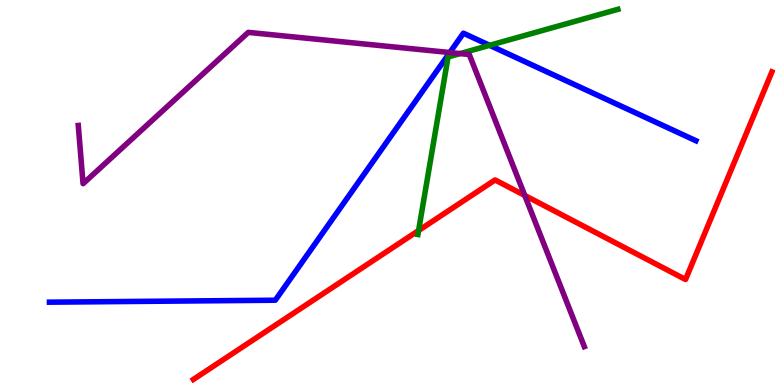[{'lines': ['blue', 'red'], 'intersections': []}, {'lines': ['green', 'red'], 'intersections': [{'x': 5.4, 'y': 4.01}]}, {'lines': ['purple', 'red'], 'intersections': [{'x': 6.77, 'y': 4.92}]}, {'lines': ['blue', 'green'], 'intersections': [{'x': 6.32, 'y': 8.82}]}, {'lines': ['blue', 'purple'], 'intersections': [{'x': 5.8, 'y': 8.64}]}, {'lines': ['green', 'purple'], 'intersections': [{'x': 5.94, 'y': 8.61}]}]